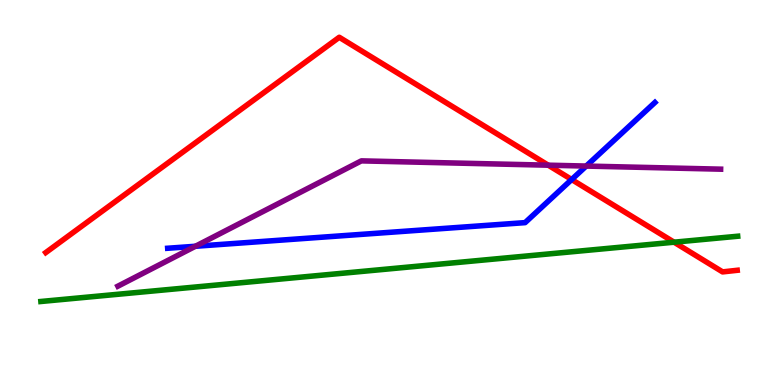[{'lines': ['blue', 'red'], 'intersections': [{'x': 7.38, 'y': 5.34}]}, {'lines': ['green', 'red'], 'intersections': [{'x': 8.7, 'y': 3.71}]}, {'lines': ['purple', 'red'], 'intersections': [{'x': 7.07, 'y': 5.71}]}, {'lines': ['blue', 'green'], 'intersections': []}, {'lines': ['blue', 'purple'], 'intersections': [{'x': 2.52, 'y': 3.6}, {'x': 7.56, 'y': 5.69}]}, {'lines': ['green', 'purple'], 'intersections': []}]